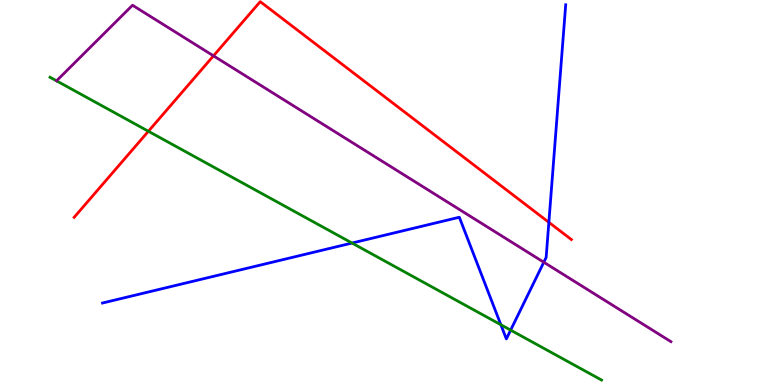[{'lines': ['blue', 'red'], 'intersections': [{'x': 7.08, 'y': 4.23}]}, {'lines': ['green', 'red'], 'intersections': [{'x': 1.91, 'y': 6.59}]}, {'lines': ['purple', 'red'], 'intersections': [{'x': 2.75, 'y': 8.55}]}, {'lines': ['blue', 'green'], 'intersections': [{'x': 4.54, 'y': 3.69}, {'x': 6.46, 'y': 1.56}, {'x': 6.59, 'y': 1.43}]}, {'lines': ['blue', 'purple'], 'intersections': [{'x': 7.02, 'y': 3.19}]}, {'lines': ['green', 'purple'], 'intersections': []}]